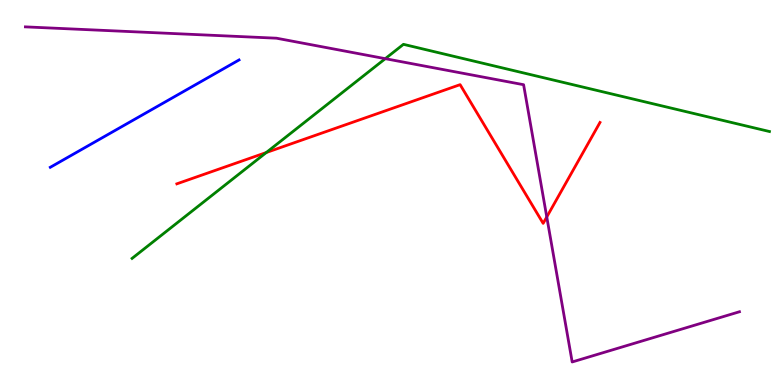[{'lines': ['blue', 'red'], 'intersections': []}, {'lines': ['green', 'red'], 'intersections': [{'x': 3.44, 'y': 6.04}]}, {'lines': ['purple', 'red'], 'intersections': [{'x': 7.06, 'y': 4.36}]}, {'lines': ['blue', 'green'], 'intersections': []}, {'lines': ['blue', 'purple'], 'intersections': []}, {'lines': ['green', 'purple'], 'intersections': [{'x': 4.97, 'y': 8.48}]}]